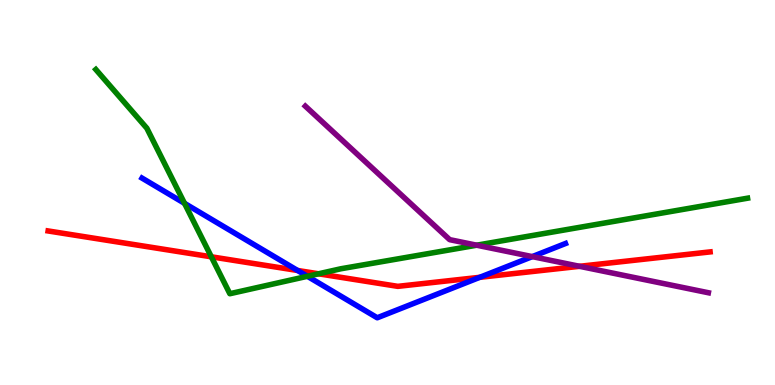[{'lines': ['blue', 'red'], 'intersections': [{'x': 3.84, 'y': 2.97}, {'x': 6.19, 'y': 2.8}]}, {'lines': ['green', 'red'], 'intersections': [{'x': 2.73, 'y': 3.33}, {'x': 4.11, 'y': 2.89}]}, {'lines': ['purple', 'red'], 'intersections': [{'x': 7.48, 'y': 3.08}]}, {'lines': ['blue', 'green'], 'intersections': [{'x': 2.38, 'y': 4.72}, {'x': 3.97, 'y': 2.82}]}, {'lines': ['blue', 'purple'], 'intersections': [{'x': 6.87, 'y': 3.33}]}, {'lines': ['green', 'purple'], 'intersections': [{'x': 6.15, 'y': 3.63}]}]